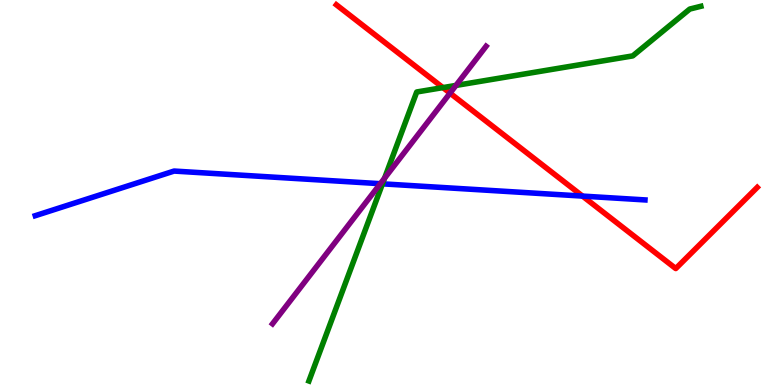[{'lines': ['blue', 'red'], 'intersections': [{'x': 7.52, 'y': 4.91}]}, {'lines': ['green', 'red'], 'intersections': [{'x': 5.72, 'y': 7.72}]}, {'lines': ['purple', 'red'], 'intersections': [{'x': 5.81, 'y': 7.58}]}, {'lines': ['blue', 'green'], 'intersections': [{'x': 4.94, 'y': 5.23}]}, {'lines': ['blue', 'purple'], 'intersections': [{'x': 4.91, 'y': 5.23}]}, {'lines': ['green', 'purple'], 'intersections': [{'x': 4.96, 'y': 5.37}, {'x': 5.88, 'y': 7.78}]}]